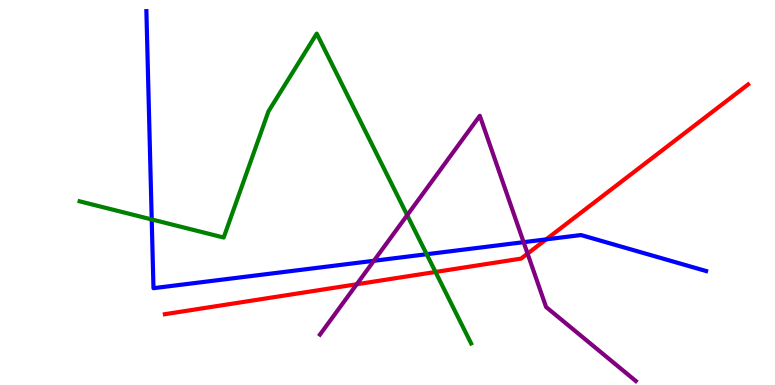[{'lines': ['blue', 'red'], 'intersections': [{'x': 7.05, 'y': 3.78}]}, {'lines': ['green', 'red'], 'intersections': [{'x': 5.62, 'y': 2.94}]}, {'lines': ['purple', 'red'], 'intersections': [{'x': 4.6, 'y': 2.62}, {'x': 6.81, 'y': 3.41}]}, {'lines': ['blue', 'green'], 'intersections': [{'x': 1.96, 'y': 4.3}, {'x': 5.51, 'y': 3.4}]}, {'lines': ['blue', 'purple'], 'intersections': [{'x': 4.82, 'y': 3.23}, {'x': 6.76, 'y': 3.71}]}, {'lines': ['green', 'purple'], 'intersections': [{'x': 5.25, 'y': 4.41}]}]